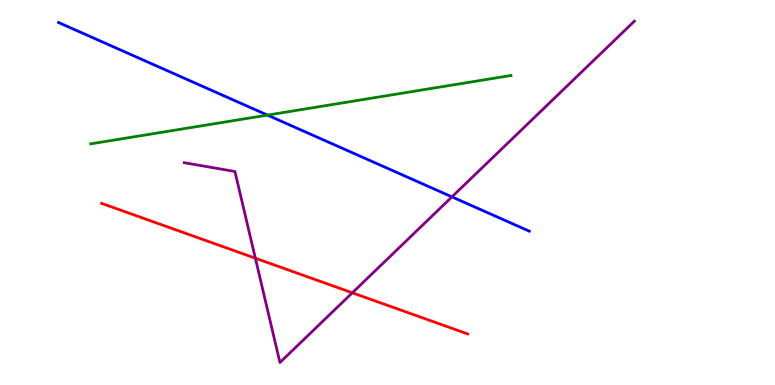[{'lines': ['blue', 'red'], 'intersections': []}, {'lines': ['green', 'red'], 'intersections': []}, {'lines': ['purple', 'red'], 'intersections': [{'x': 3.29, 'y': 3.29}, {'x': 4.55, 'y': 2.39}]}, {'lines': ['blue', 'green'], 'intersections': [{'x': 3.45, 'y': 7.01}]}, {'lines': ['blue', 'purple'], 'intersections': [{'x': 5.83, 'y': 4.89}]}, {'lines': ['green', 'purple'], 'intersections': []}]